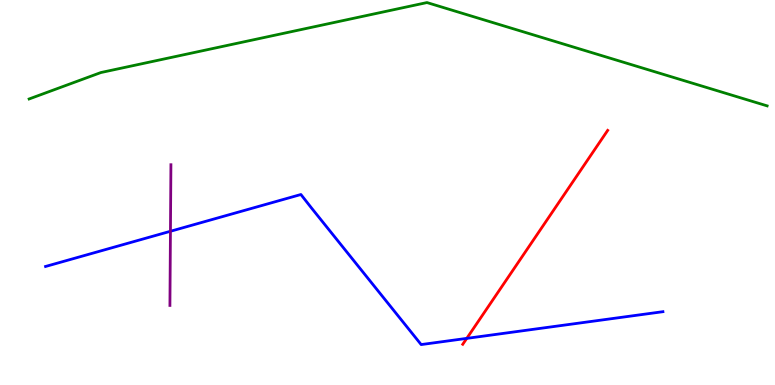[{'lines': ['blue', 'red'], 'intersections': [{'x': 6.02, 'y': 1.21}]}, {'lines': ['green', 'red'], 'intersections': []}, {'lines': ['purple', 'red'], 'intersections': []}, {'lines': ['blue', 'green'], 'intersections': []}, {'lines': ['blue', 'purple'], 'intersections': [{'x': 2.2, 'y': 3.99}]}, {'lines': ['green', 'purple'], 'intersections': []}]